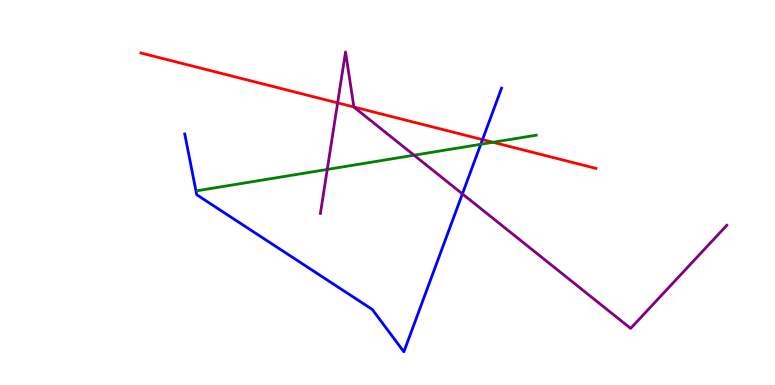[{'lines': ['blue', 'red'], 'intersections': [{'x': 6.23, 'y': 6.37}]}, {'lines': ['green', 'red'], 'intersections': [{'x': 6.36, 'y': 6.3}]}, {'lines': ['purple', 'red'], 'intersections': [{'x': 4.36, 'y': 7.33}, {'x': 4.57, 'y': 7.22}]}, {'lines': ['blue', 'green'], 'intersections': [{'x': 6.2, 'y': 6.25}]}, {'lines': ['blue', 'purple'], 'intersections': [{'x': 5.97, 'y': 4.96}]}, {'lines': ['green', 'purple'], 'intersections': [{'x': 4.22, 'y': 5.6}, {'x': 5.34, 'y': 5.97}]}]